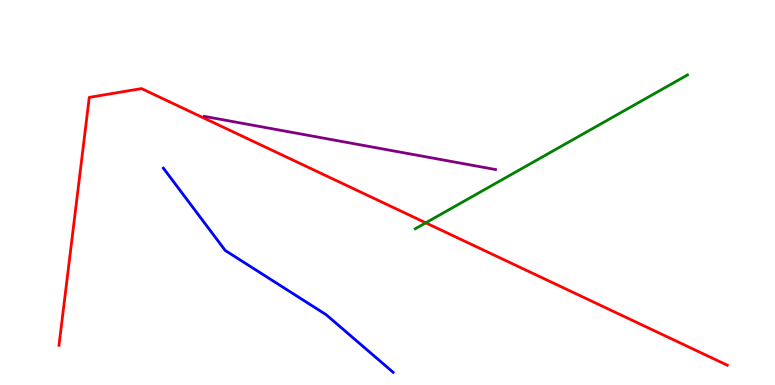[{'lines': ['blue', 'red'], 'intersections': []}, {'lines': ['green', 'red'], 'intersections': [{'x': 5.49, 'y': 4.21}]}, {'lines': ['purple', 'red'], 'intersections': []}, {'lines': ['blue', 'green'], 'intersections': []}, {'lines': ['blue', 'purple'], 'intersections': []}, {'lines': ['green', 'purple'], 'intersections': []}]